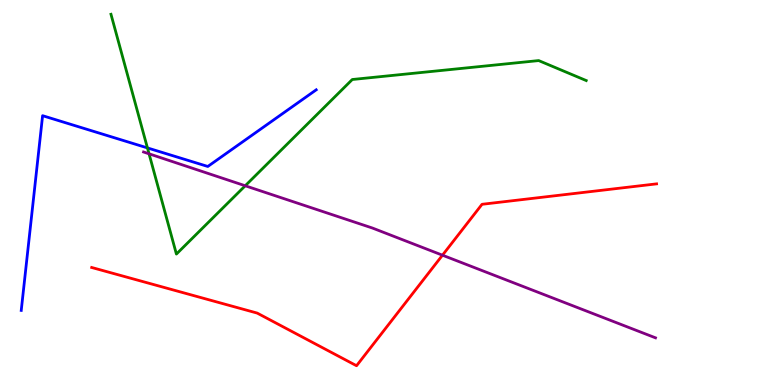[{'lines': ['blue', 'red'], 'intersections': []}, {'lines': ['green', 'red'], 'intersections': []}, {'lines': ['purple', 'red'], 'intersections': [{'x': 5.71, 'y': 3.37}]}, {'lines': ['blue', 'green'], 'intersections': [{'x': 1.9, 'y': 6.16}]}, {'lines': ['blue', 'purple'], 'intersections': []}, {'lines': ['green', 'purple'], 'intersections': [{'x': 1.92, 'y': 6.0}, {'x': 3.16, 'y': 5.17}]}]